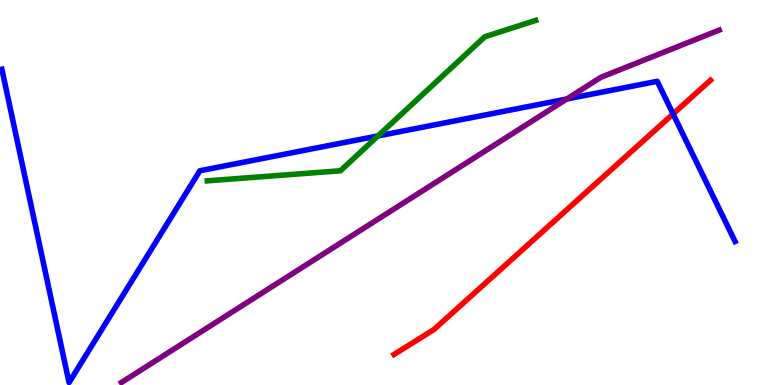[{'lines': ['blue', 'red'], 'intersections': [{'x': 8.68, 'y': 7.04}]}, {'lines': ['green', 'red'], 'intersections': []}, {'lines': ['purple', 'red'], 'intersections': []}, {'lines': ['blue', 'green'], 'intersections': [{'x': 4.88, 'y': 6.47}]}, {'lines': ['blue', 'purple'], 'intersections': [{'x': 7.31, 'y': 7.43}]}, {'lines': ['green', 'purple'], 'intersections': []}]